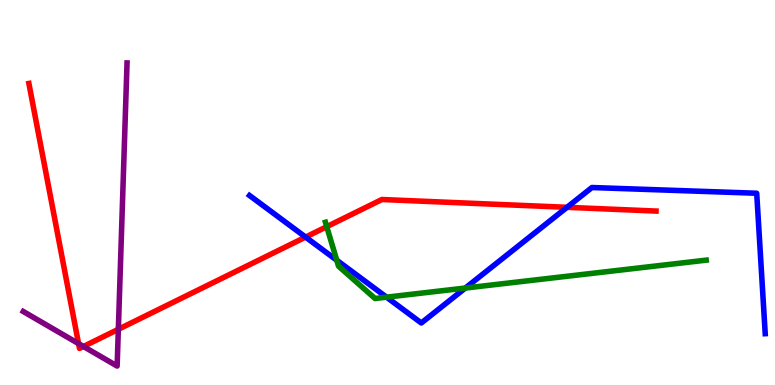[{'lines': ['blue', 'red'], 'intersections': [{'x': 3.94, 'y': 3.84}, {'x': 7.32, 'y': 4.62}]}, {'lines': ['green', 'red'], 'intersections': [{'x': 4.22, 'y': 4.11}]}, {'lines': ['purple', 'red'], 'intersections': [{'x': 1.01, 'y': 1.07}, {'x': 1.08, 'y': 1.0}, {'x': 1.53, 'y': 1.45}]}, {'lines': ['blue', 'green'], 'intersections': [{'x': 4.35, 'y': 3.24}, {'x': 4.99, 'y': 2.28}, {'x': 6.0, 'y': 2.52}]}, {'lines': ['blue', 'purple'], 'intersections': []}, {'lines': ['green', 'purple'], 'intersections': []}]